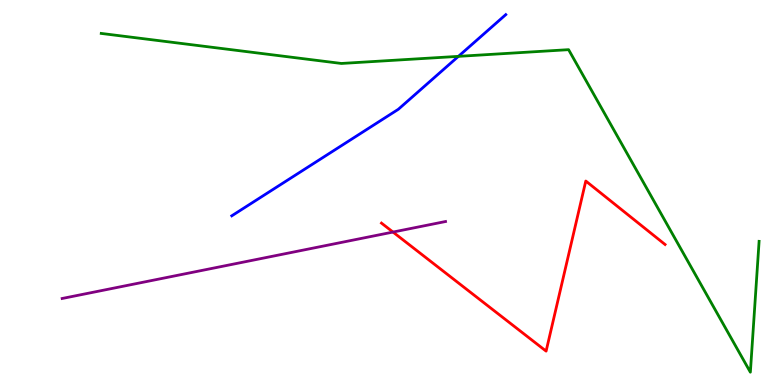[{'lines': ['blue', 'red'], 'intersections': []}, {'lines': ['green', 'red'], 'intersections': []}, {'lines': ['purple', 'red'], 'intersections': [{'x': 5.07, 'y': 3.97}]}, {'lines': ['blue', 'green'], 'intersections': [{'x': 5.92, 'y': 8.54}]}, {'lines': ['blue', 'purple'], 'intersections': []}, {'lines': ['green', 'purple'], 'intersections': []}]